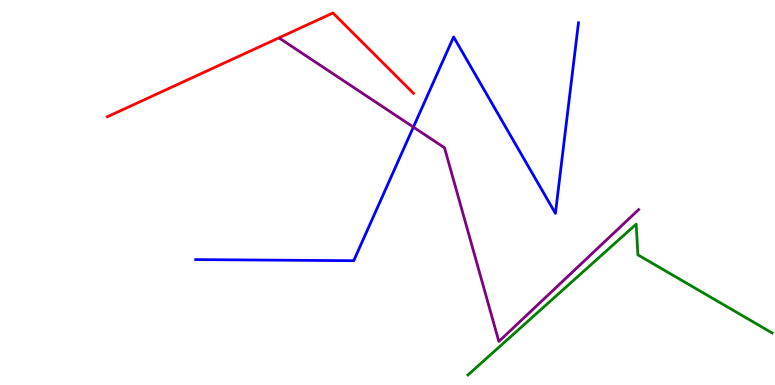[{'lines': ['blue', 'red'], 'intersections': []}, {'lines': ['green', 'red'], 'intersections': []}, {'lines': ['purple', 'red'], 'intersections': []}, {'lines': ['blue', 'green'], 'intersections': []}, {'lines': ['blue', 'purple'], 'intersections': [{'x': 5.33, 'y': 6.7}]}, {'lines': ['green', 'purple'], 'intersections': []}]